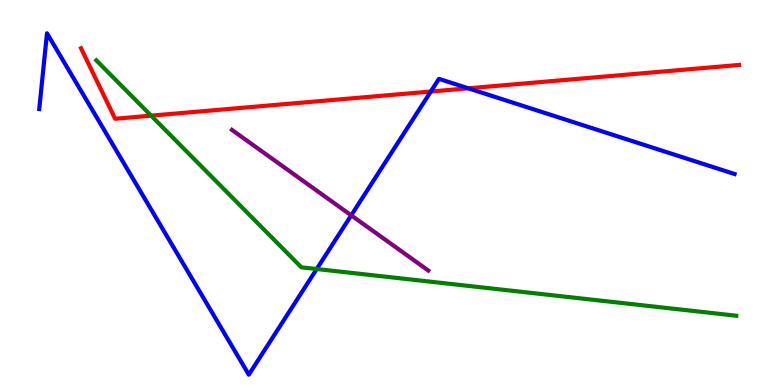[{'lines': ['blue', 'red'], 'intersections': [{'x': 5.56, 'y': 7.62}, {'x': 6.04, 'y': 7.71}]}, {'lines': ['green', 'red'], 'intersections': [{'x': 1.95, 'y': 7.0}]}, {'lines': ['purple', 'red'], 'intersections': []}, {'lines': ['blue', 'green'], 'intersections': [{'x': 4.09, 'y': 3.01}]}, {'lines': ['blue', 'purple'], 'intersections': [{'x': 4.53, 'y': 4.41}]}, {'lines': ['green', 'purple'], 'intersections': []}]